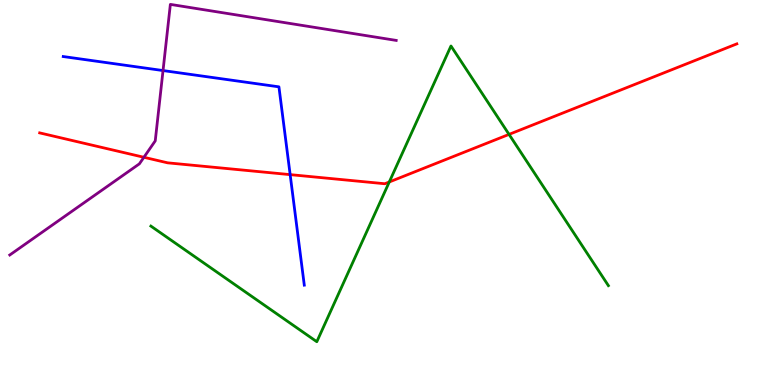[{'lines': ['blue', 'red'], 'intersections': [{'x': 3.74, 'y': 5.46}]}, {'lines': ['green', 'red'], 'intersections': [{'x': 5.02, 'y': 5.27}, {'x': 6.57, 'y': 6.51}]}, {'lines': ['purple', 'red'], 'intersections': [{'x': 1.86, 'y': 5.91}]}, {'lines': ['blue', 'green'], 'intersections': []}, {'lines': ['blue', 'purple'], 'intersections': [{'x': 2.1, 'y': 8.17}]}, {'lines': ['green', 'purple'], 'intersections': []}]